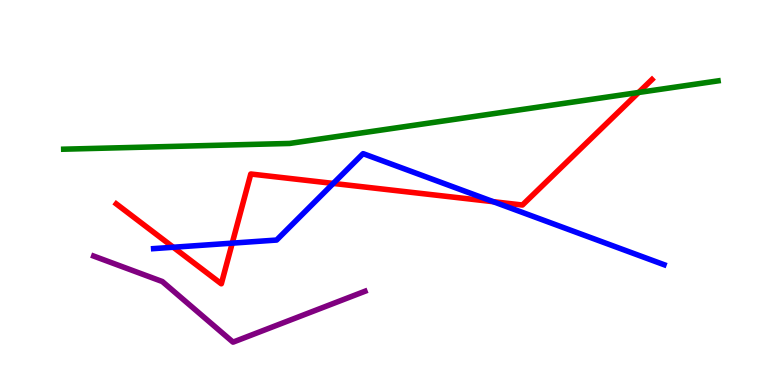[{'lines': ['blue', 'red'], 'intersections': [{'x': 2.24, 'y': 3.58}, {'x': 3.0, 'y': 3.68}, {'x': 4.3, 'y': 5.24}, {'x': 6.37, 'y': 4.76}]}, {'lines': ['green', 'red'], 'intersections': [{'x': 8.24, 'y': 7.6}]}, {'lines': ['purple', 'red'], 'intersections': []}, {'lines': ['blue', 'green'], 'intersections': []}, {'lines': ['blue', 'purple'], 'intersections': []}, {'lines': ['green', 'purple'], 'intersections': []}]